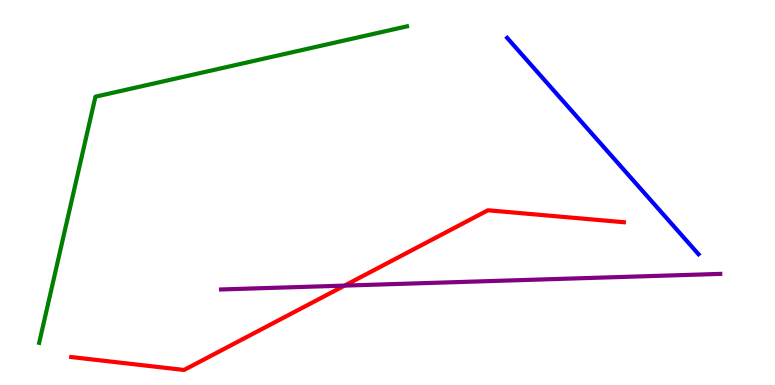[{'lines': ['blue', 'red'], 'intersections': []}, {'lines': ['green', 'red'], 'intersections': []}, {'lines': ['purple', 'red'], 'intersections': [{'x': 4.45, 'y': 2.58}]}, {'lines': ['blue', 'green'], 'intersections': []}, {'lines': ['blue', 'purple'], 'intersections': []}, {'lines': ['green', 'purple'], 'intersections': []}]